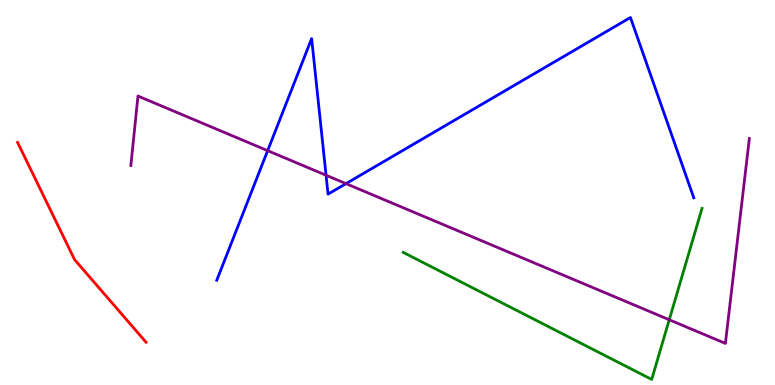[{'lines': ['blue', 'red'], 'intersections': []}, {'lines': ['green', 'red'], 'intersections': []}, {'lines': ['purple', 'red'], 'intersections': []}, {'lines': ['blue', 'green'], 'intersections': []}, {'lines': ['blue', 'purple'], 'intersections': [{'x': 3.45, 'y': 6.09}, {'x': 4.21, 'y': 5.45}, {'x': 4.46, 'y': 5.23}]}, {'lines': ['green', 'purple'], 'intersections': [{'x': 8.64, 'y': 1.69}]}]